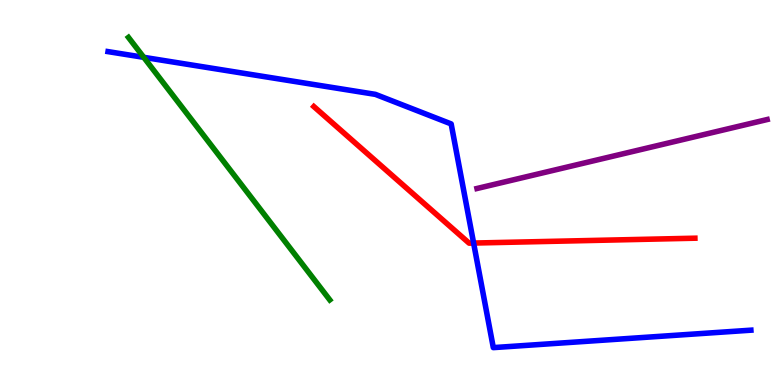[{'lines': ['blue', 'red'], 'intersections': [{'x': 6.11, 'y': 3.69}]}, {'lines': ['green', 'red'], 'intersections': []}, {'lines': ['purple', 'red'], 'intersections': []}, {'lines': ['blue', 'green'], 'intersections': [{'x': 1.85, 'y': 8.51}]}, {'lines': ['blue', 'purple'], 'intersections': []}, {'lines': ['green', 'purple'], 'intersections': []}]